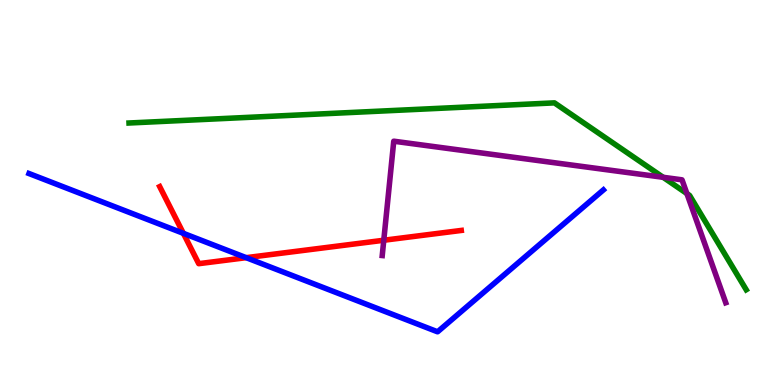[{'lines': ['blue', 'red'], 'intersections': [{'x': 2.37, 'y': 3.94}, {'x': 3.18, 'y': 3.31}]}, {'lines': ['green', 'red'], 'intersections': []}, {'lines': ['purple', 'red'], 'intersections': [{'x': 4.95, 'y': 3.76}]}, {'lines': ['blue', 'green'], 'intersections': []}, {'lines': ['blue', 'purple'], 'intersections': []}, {'lines': ['green', 'purple'], 'intersections': [{'x': 8.56, 'y': 5.39}, {'x': 8.86, 'y': 4.97}]}]